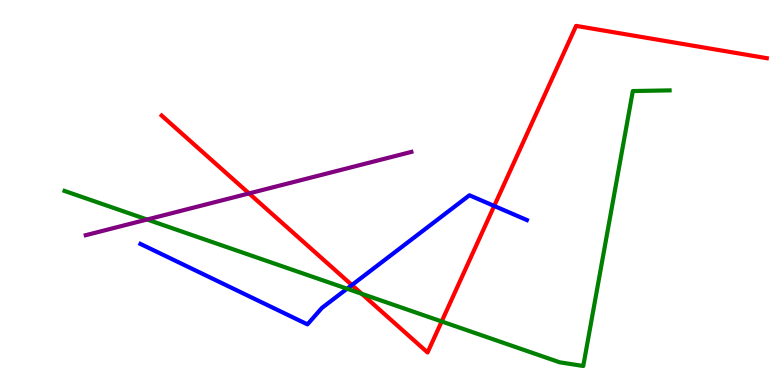[{'lines': ['blue', 'red'], 'intersections': [{'x': 4.54, 'y': 2.6}, {'x': 6.38, 'y': 4.65}]}, {'lines': ['green', 'red'], 'intersections': [{'x': 4.67, 'y': 2.37}, {'x': 5.7, 'y': 1.65}]}, {'lines': ['purple', 'red'], 'intersections': [{'x': 3.21, 'y': 4.98}]}, {'lines': ['blue', 'green'], 'intersections': [{'x': 4.48, 'y': 2.5}]}, {'lines': ['blue', 'purple'], 'intersections': []}, {'lines': ['green', 'purple'], 'intersections': [{'x': 1.9, 'y': 4.3}]}]